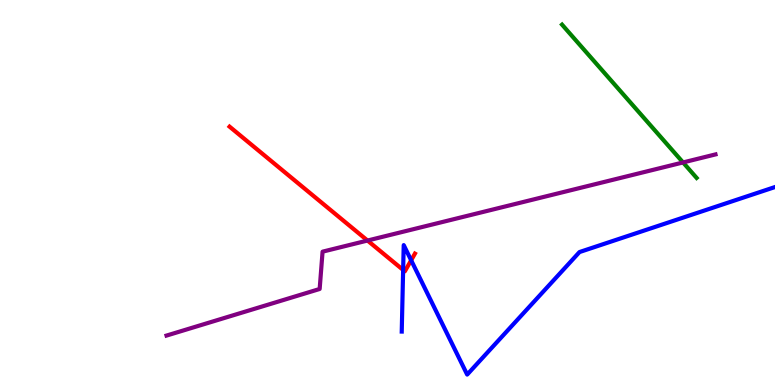[{'lines': ['blue', 'red'], 'intersections': [{'x': 5.2, 'y': 2.99}, {'x': 5.31, 'y': 3.24}]}, {'lines': ['green', 'red'], 'intersections': []}, {'lines': ['purple', 'red'], 'intersections': [{'x': 4.74, 'y': 3.75}]}, {'lines': ['blue', 'green'], 'intersections': []}, {'lines': ['blue', 'purple'], 'intersections': []}, {'lines': ['green', 'purple'], 'intersections': [{'x': 8.81, 'y': 5.78}]}]